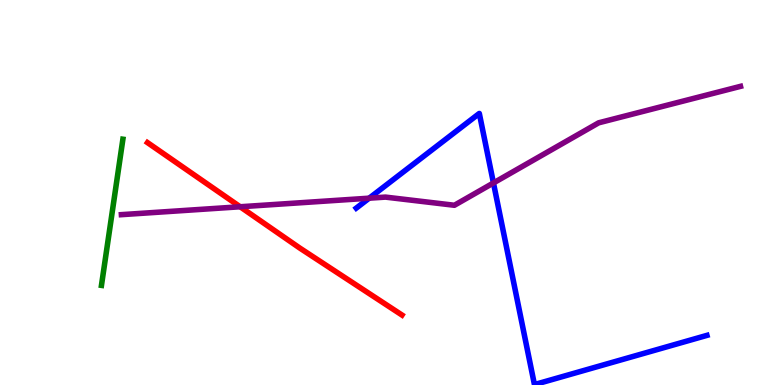[{'lines': ['blue', 'red'], 'intersections': []}, {'lines': ['green', 'red'], 'intersections': []}, {'lines': ['purple', 'red'], 'intersections': [{'x': 3.1, 'y': 4.63}]}, {'lines': ['blue', 'green'], 'intersections': []}, {'lines': ['blue', 'purple'], 'intersections': [{'x': 4.76, 'y': 4.85}, {'x': 6.37, 'y': 5.25}]}, {'lines': ['green', 'purple'], 'intersections': []}]